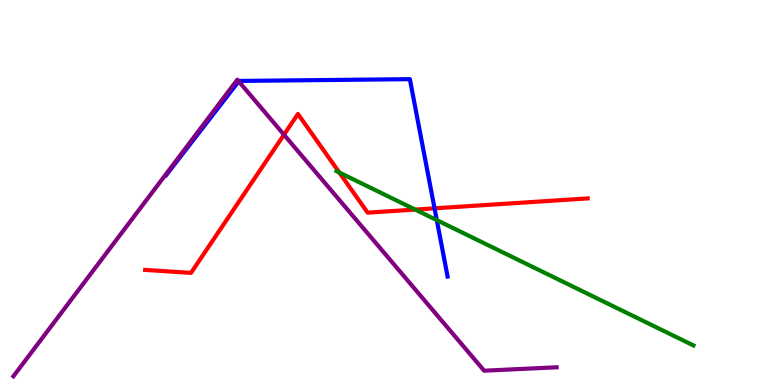[{'lines': ['blue', 'red'], 'intersections': [{'x': 5.61, 'y': 4.59}]}, {'lines': ['green', 'red'], 'intersections': [{'x': 4.38, 'y': 5.52}, {'x': 5.36, 'y': 4.56}]}, {'lines': ['purple', 'red'], 'intersections': [{'x': 3.66, 'y': 6.5}]}, {'lines': ['blue', 'green'], 'intersections': [{'x': 5.64, 'y': 4.28}]}, {'lines': ['blue', 'purple'], 'intersections': [{'x': 3.08, 'y': 7.89}]}, {'lines': ['green', 'purple'], 'intersections': []}]